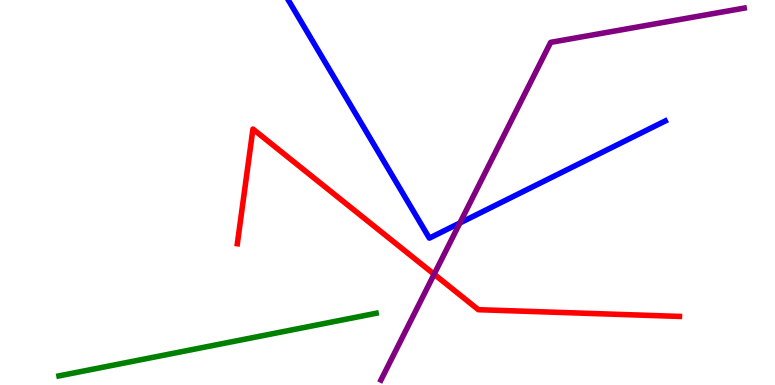[{'lines': ['blue', 'red'], 'intersections': []}, {'lines': ['green', 'red'], 'intersections': []}, {'lines': ['purple', 'red'], 'intersections': [{'x': 5.6, 'y': 2.88}]}, {'lines': ['blue', 'green'], 'intersections': []}, {'lines': ['blue', 'purple'], 'intersections': [{'x': 5.93, 'y': 4.21}]}, {'lines': ['green', 'purple'], 'intersections': []}]